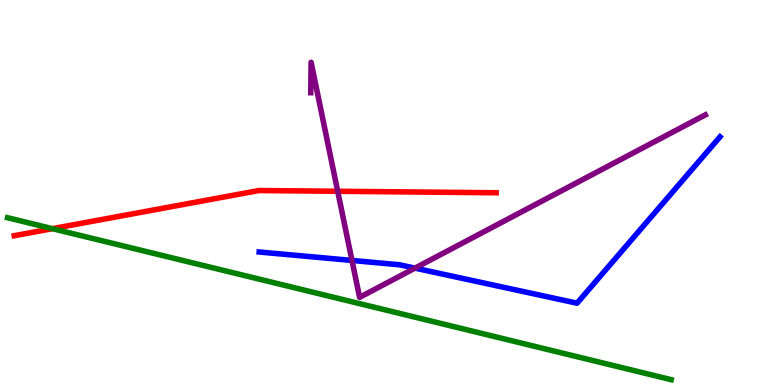[{'lines': ['blue', 'red'], 'intersections': []}, {'lines': ['green', 'red'], 'intersections': [{'x': 0.676, 'y': 4.06}]}, {'lines': ['purple', 'red'], 'intersections': [{'x': 4.36, 'y': 5.03}]}, {'lines': ['blue', 'green'], 'intersections': []}, {'lines': ['blue', 'purple'], 'intersections': [{'x': 4.54, 'y': 3.24}, {'x': 5.35, 'y': 3.04}]}, {'lines': ['green', 'purple'], 'intersections': []}]